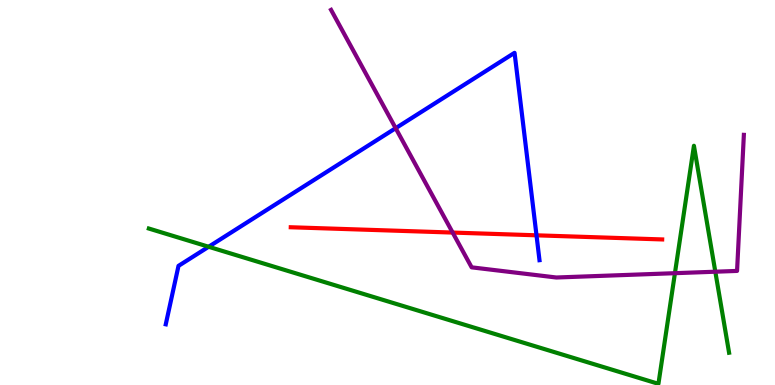[{'lines': ['blue', 'red'], 'intersections': [{'x': 6.92, 'y': 3.89}]}, {'lines': ['green', 'red'], 'intersections': []}, {'lines': ['purple', 'red'], 'intersections': [{'x': 5.84, 'y': 3.96}]}, {'lines': ['blue', 'green'], 'intersections': [{'x': 2.69, 'y': 3.59}]}, {'lines': ['blue', 'purple'], 'intersections': [{'x': 5.11, 'y': 6.67}]}, {'lines': ['green', 'purple'], 'intersections': [{'x': 8.71, 'y': 2.9}, {'x': 9.23, 'y': 2.94}]}]